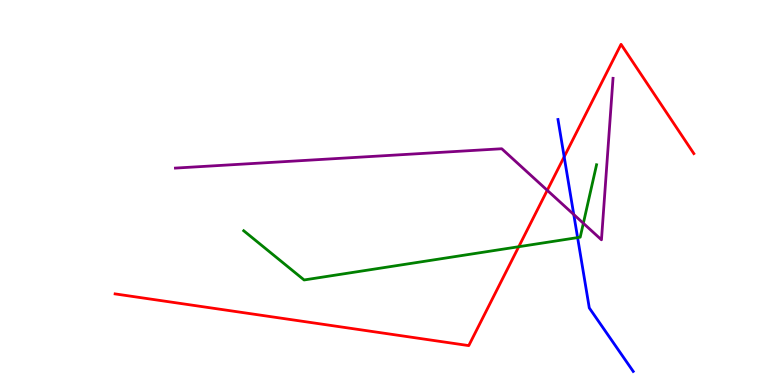[{'lines': ['blue', 'red'], 'intersections': [{'x': 7.28, 'y': 5.93}]}, {'lines': ['green', 'red'], 'intersections': [{'x': 6.69, 'y': 3.59}]}, {'lines': ['purple', 'red'], 'intersections': [{'x': 7.06, 'y': 5.06}]}, {'lines': ['blue', 'green'], 'intersections': [{'x': 7.45, 'y': 3.83}]}, {'lines': ['blue', 'purple'], 'intersections': [{'x': 7.4, 'y': 4.43}]}, {'lines': ['green', 'purple'], 'intersections': [{'x': 7.53, 'y': 4.2}]}]